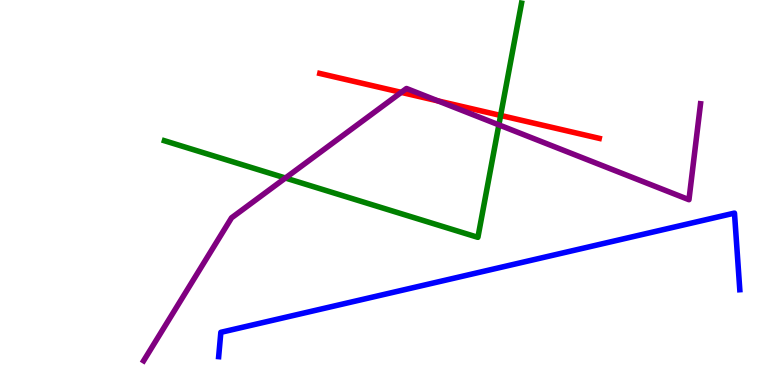[{'lines': ['blue', 'red'], 'intersections': []}, {'lines': ['green', 'red'], 'intersections': [{'x': 6.46, 'y': 7.0}]}, {'lines': ['purple', 'red'], 'intersections': [{'x': 5.18, 'y': 7.6}, {'x': 5.65, 'y': 7.38}]}, {'lines': ['blue', 'green'], 'intersections': []}, {'lines': ['blue', 'purple'], 'intersections': []}, {'lines': ['green', 'purple'], 'intersections': [{'x': 3.68, 'y': 5.38}, {'x': 6.44, 'y': 6.76}]}]